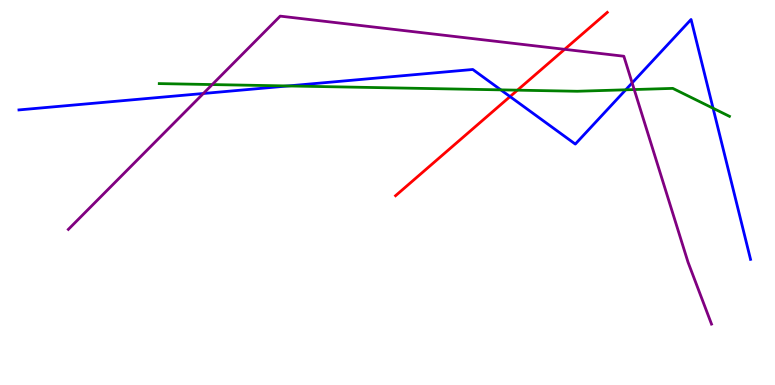[{'lines': ['blue', 'red'], 'intersections': [{'x': 6.58, 'y': 7.49}]}, {'lines': ['green', 'red'], 'intersections': [{'x': 6.68, 'y': 7.66}]}, {'lines': ['purple', 'red'], 'intersections': [{'x': 7.29, 'y': 8.72}]}, {'lines': ['blue', 'green'], 'intersections': [{'x': 3.71, 'y': 7.77}, {'x': 6.46, 'y': 7.67}, {'x': 8.07, 'y': 7.67}, {'x': 9.2, 'y': 7.19}]}, {'lines': ['blue', 'purple'], 'intersections': [{'x': 2.62, 'y': 7.57}, {'x': 8.16, 'y': 7.85}]}, {'lines': ['green', 'purple'], 'intersections': [{'x': 2.74, 'y': 7.8}, {'x': 8.18, 'y': 7.67}]}]